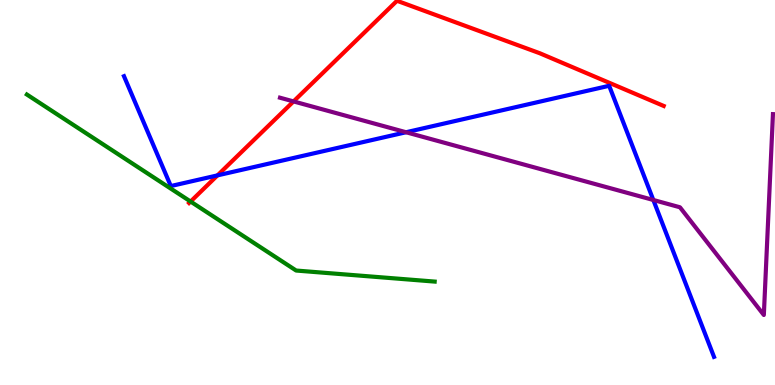[{'lines': ['blue', 'red'], 'intersections': [{'x': 2.81, 'y': 5.44}]}, {'lines': ['green', 'red'], 'intersections': [{'x': 2.46, 'y': 4.77}]}, {'lines': ['purple', 'red'], 'intersections': [{'x': 3.79, 'y': 7.37}]}, {'lines': ['blue', 'green'], 'intersections': []}, {'lines': ['blue', 'purple'], 'intersections': [{'x': 5.24, 'y': 6.57}, {'x': 8.43, 'y': 4.81}]}, {'lines': ['green', 'purple'], 'intersections': []}]